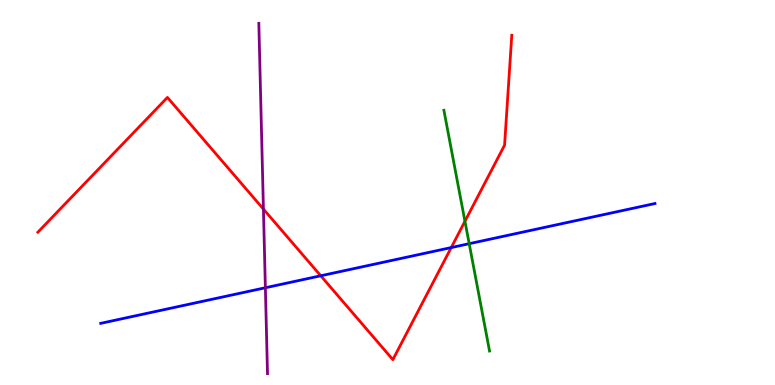[{'lines': ['blue', 'red'], 'intersections': [{'x': 4.14, 'y': 2.84}, {'x': 5.82, 'y': 3.57}]}, {'lines': ['green', 'red'], 'intersections': [{'x': 6.0, 'y': 4.25}]}, {'lines': ['purple', 'red'], 'intersections': [{'x': 3.4, 'y': 4.57}]}, {'lines': ['blue', 'green'], 'intersections': [{'x': 6.05, 'y': 3.67}]}, {'lines': ['blue', 'purple'], 'intersections': [{'x': 3.42, 'y': 2.53}]}, {'lines': ['green', 'purple'], 'intersections': []}]